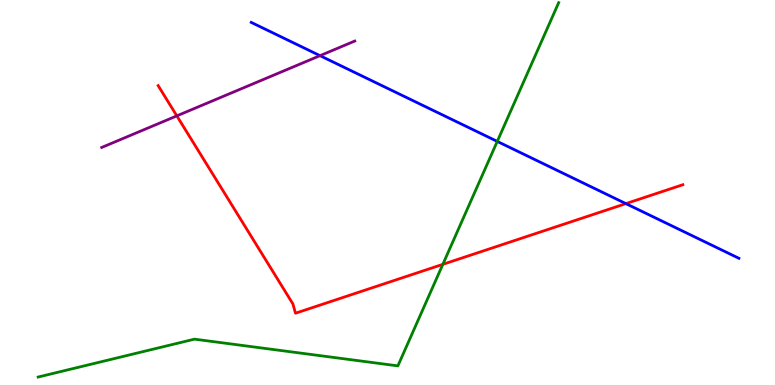[{'lines': ['blue', 'red'], 'intersections': [{'x': 8.08, 'y': 4.71}]}, {'lines': ['green', 'red'], 'intersections': [{'x': 5.71, 'y': 3.13}]}, {'lines': ['purple', 'red'], 'intersections': [{'x': 2.28, 'y': 6.99}]}, {'lines': ['blue', 'green'], 'intersections': [{'x': 6.42, 'y': 6.33}]}, {'lines': ['blue', 'purple'], 'intersections': [{'x': 4.13, 'y': 8.55}]}, {'lines': ['green', 'purple'], 'intersections': []}]